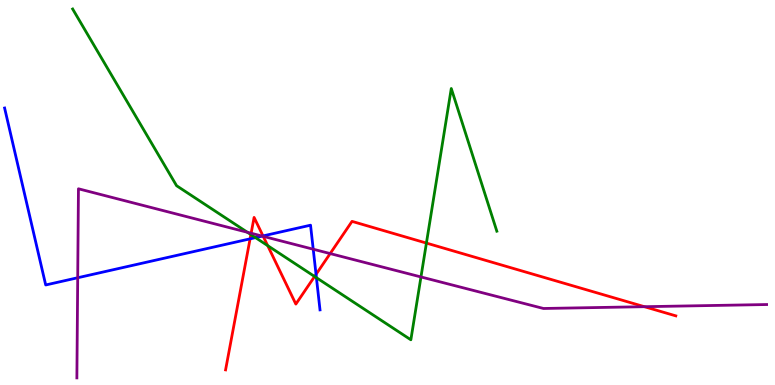[{'lines': ['blue', 'red'], 'intersections': [{'x': 3.23, 'y': 3.8}, {'x': 3.39, 'y': 3.87}, {'x': 4.08, 'y': 2.87}]}, {'lines': ['green', 'red'], 'intersections': [{'x': 3.24, 'y': 3.91}, {'x': 3.45, 'y': 3.62}, {'x': 4.06, 'y': 2.82}, {'x': 5.5, 'y': 3.69}]}, {'lines': ['purple', 'red'], 'intersections': [{'x': 3.24, 'y': 3.94}, {'x': 3.4, 'y': 3.86}, {'x': 4.26, 'y': 3.41}, {'x': 8.32, 'y': 2.03}]}, {'lines': ['blue', 'green'], 'intersections': [{'x': 3.3, 'y': 3.83}, {'x': 4.08, 'y': 2.79}]}, {'lines': ['blue', 'purple'], 'intersections': [{'x': 1.0, 'y': 2.79}, {'x': 3.38, 'y': 3.87}, {'x': 4.04, 'y': 3.53}]}, {'lines': ['green', 'purple'], 'intersections': [{'x': 3.19, 'y': 3.97}, {'x': 5.43, 'y': 2.81}]}]